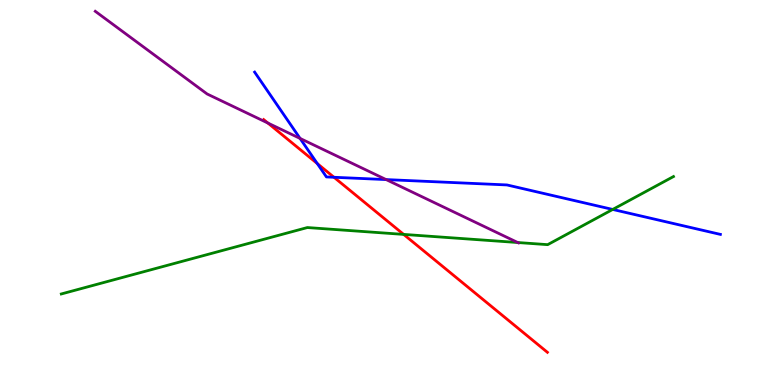[{'lines': ['blue', 'red'], 'intersections': [{'x': 4.09, 'y': 5.75}, {'x': 4.31, 'y': 5.4}]}, {'lines': ['green', 'red'], 'intersections': [{'x': 5.21, 'y': 3.91}]}, {'lines': ['purple', 'red'], 'intersections': [{'x': 3.46, 'y': 6.8}]}, {'lines': ['blue', 'green'], 'intersections': [{'x': 7.91, 'y': 4.56}]}, {'lines': ['blue', 'purple'], 'intersections': [{'x': 3.87, 'y': 6.4}, {'x': 4.98, 'y': 5.34}]}, {'lines': ['green', 'purple'], 'intersections': [{'x': 6.68, 'y': 3.7}]}]